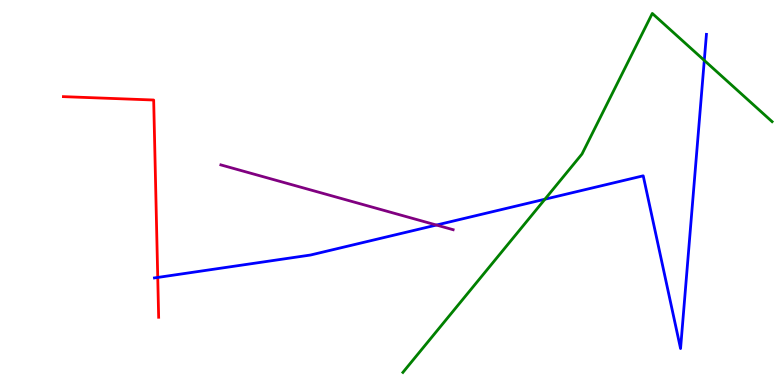[{'lines': ['blue', 'red'], 'intersections': [{'x': 2.04, 'y': 2.79}]}, {'lines': ['green', 'red'], 'intersections': []}, {'lines': ['purple', 'red'], 'intersections': []}, {'lines': ['blue', 'green'], 'intersections': [{'x': 7.03, 'y': 4.83}, {'x': 9.09, 'y': 8.43}]}, {'lines': ['blue', 'purple'], 'intersections': [{'x': 5.63, 'y': 4.15}]}, {'lines': ['green', 'purple'], 'intersections': []}]